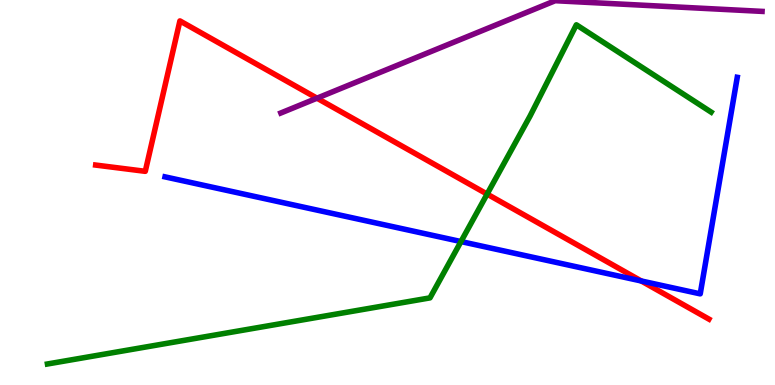[{'lines': ['blue', 'red'], 'intersections': [{'x': 8.27, 'y': 2.7}]}, {'lines': ['green', 'red'], 'intersections': [{'x': 6.29, 'y': 4.96}]}, {'lines': ['purple', 'red'], 'intersections': [{'x': 4.09, 'y': 7.45}]}, {'lines': ['blue', 'green'], 'intersections': [{'x': 5.95, 'y': 3.73}]}, {'lines': ['blue', 'purple'], 'intersections': []}, {'lines': ['green', 'purple'], 'intersections': []}]